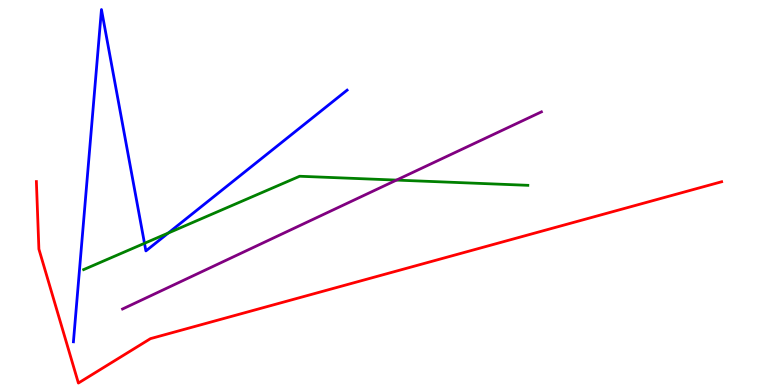[{'lines': ['blue', 'red'], 'intersections': []}, {'lines': ['green', 'red'], 'intersections': []}, {'lines': ['purple', 'red'], 'intersections': []}, {'lines': ['blue', 'green'], 'intersections': [{'x': 1.86, 'y': 3.68}, {'x': 2.17, 'y': 3.95}]}, {'lines': ['blue', 'purple'], 'intersections': []}, {'lines': ['green', 'purple'], 'intersections': [{'x': 5.12, 'y': 5.32}]}]